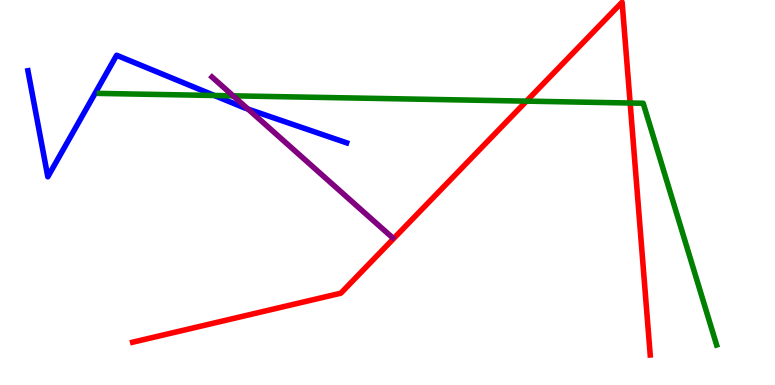[{'lines': ['blue', 'red'], 'intersections': []}, {'lines': ['green', 'red'], 'intersections': [{'x': 6.79, 'y': 7.37}, {'x': 8.13, 'y': 7.32}]}, {'lines': ['purple', 'red'], 'intersections': []}, {'lines': ['blue', 'green'], 'intersections': [{'x': 2.77, 'y': 7.52}]}, {'lines': ['blue', 'purple'], 'intersections': [{'x': 3.2, 'y': 7.17}]}, {'lines': ['green', 'purple'], 'intersections': [{'x': 3.01, 'y': 7.51}]}]